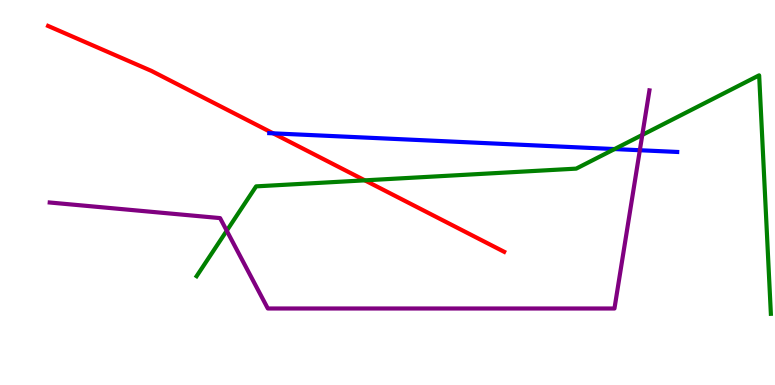[{'lines': ['blue', 'red'], 'intersections': [{'x': 3.52, 'y': 6.54}]}, {'lines': ['green', 'red'], 'intersections': [{'x': 4.71, 'y': 5.32}]}, {'lines': ['purple', 'red'], 'intersections': []}, {'lines': ['blue', 'green'], 'intersections': [{'x': 7.93, 'y': 6.13}]}, {'lines': ['blue', 'purple'], 'intersections': [{'x': 8.26, 'y': 6.1}]}, {'lines': ['green', 'purple'], 'intersections': [{'x': 2.93, 'y': 4.01}, {'x': 8.29, 'y': 6.5}]}]